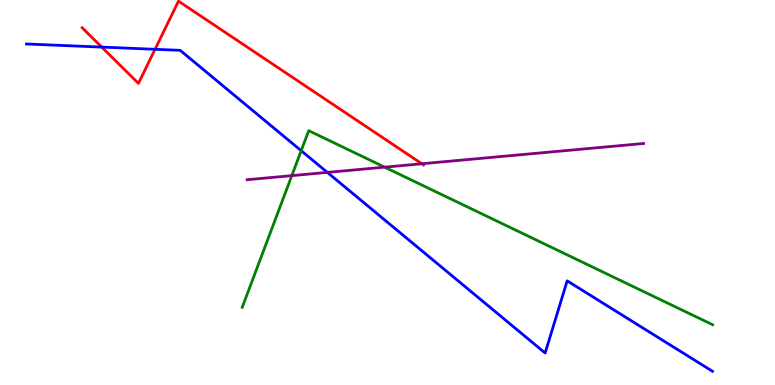[{'lines': ['blue', 'red'], 'intersections': [{'x': 1.31, 'y': 8.78}, {'x': 2.0, 'y': 8.72}]}, {'lines': ['green', 'red'], 'intersections': []}, {'lines': ['purple', 'red'], 'intersections': [{'x': 5.44, 'y': 5.75}]}, {'lines': ['blue', 'green'], 'intersections': [{'x': 3.89, 'y': 6.09}]}, {'lines': ['blue', 'purple'], 'intersections': [{'x': 4.22, 'y': 5.52}]}, {'lines': ['green', 'purple'], 'intersections': [{'x': 3.77, 'y': 5.44}, {'x': 4.96, 'y': 5.66}]}]